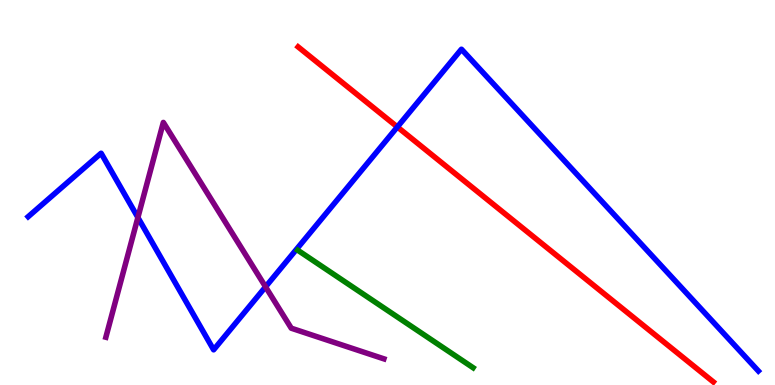[{'lines': ['blue', 'red'], 'intersections': [{'x': 5.13, 'y': 6.7}]}, {'lines': ['green', 'red'], 'intersections': []}, {'lines': ['purple', 'red'], 'intersections': []}, {'lines': ['blue', 'green'], 'intersections': []}, {'lines': ['blue', 'purple'], 'intersections': [{'x': 1.78, 'y': 4.35}, {'x': 3.43, 'y': 2.55}]}, {'lines': ['green', 'purple'], 'intersections': []}]